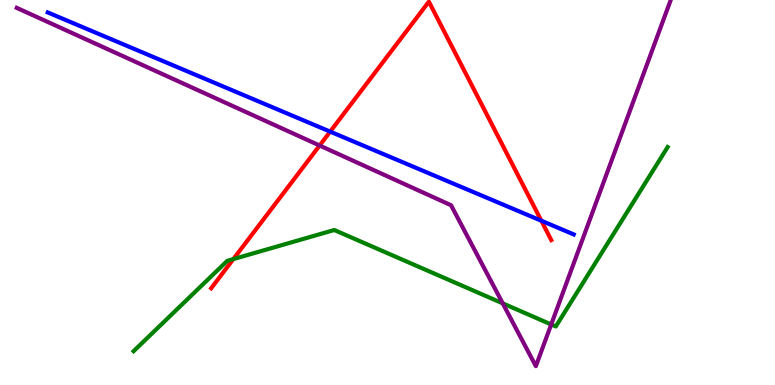[{'lines': ['blue', 'red'], 'intersections': [{'x': 4.26, 'y': 6.58}, {'x': 6.99, 'y': 4.27}]}, {'lines': ['green', 'red'], 'intersections': [{'x': 3.01, 'y': 3.27}]}, {'lines': ['purple', 'red'], 'intersections': [{'x': 4.12, 'y': 6.22}]}, {'lines': ['blue', 'green'], 'intersections': []}, {'lines': ['blue', 'purple'], 'intersections': []}, {'lines': ['green', 'purple'], 'intersections': [{'x': 6.49, 'y': 2.12}, {'x': 7.11, 'y': 1.57}]}]